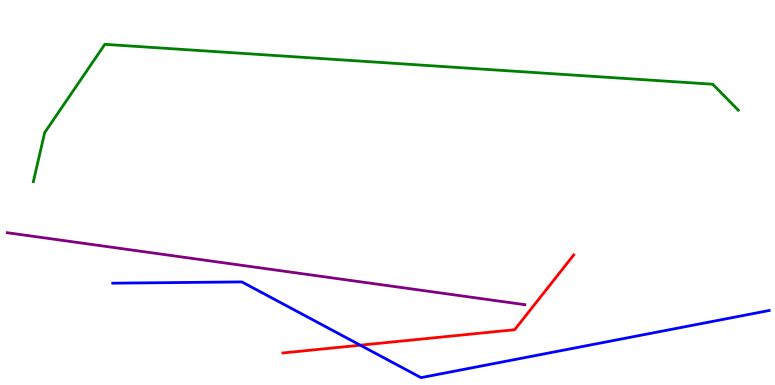[{'lines': ['blue', 'red'], 'intersections': [{'x': 4.65, 'y': 1.03}]}, {'lines': ['green', 'red'], 'intersections': []}, {'lines': ['purple', 'red'], 'intersections': []}, {'lines': ['blue', 'green'], 'intersections': []}, {'lines': ['blue', 'purple'], 'intersections': []}, {'lines': ['green', 'purple'], 'intersections': []}]